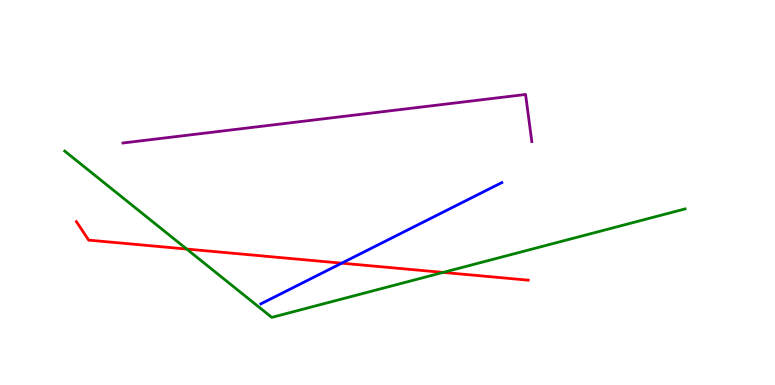[{'lines': ['blue', 'red'], 'intersections': [{'x': 4.41, 'y': 3.16}]}, {'lines': ['green', 'red'], 'intersections': [{'x': 2.41, 'y': 3.53}, {'x': 5.72, 'y': 2.92}]}, {'lines': ['purple', 'red'], 'intersections': []}, {'lines': ['blue', 'green'], 'intersections': []}, {'lines': ['blue', 'purple'], 'intersections': []}, {'lines': ['green', 'purple'], 'intersections': []}]